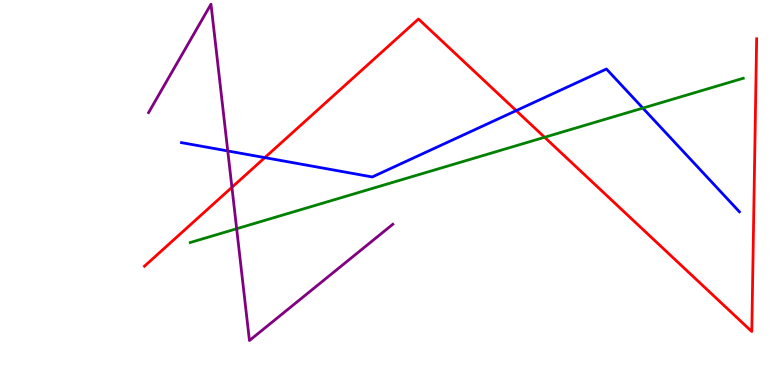[{'lines': ['blue', 'red'], 'intersections': [{'x': 3.42, 'y': 5.91}, {'x': 6.66, 'y': 7.13}]}, {'lines': ['green', 'red'], 'intersections': [{'x': 7.03, 'y': 6.43}]}, {'lines': ['purple', 'red'], 'intersections': [{'x': 2.99, 'y': 5.13}]}, {'lines': ['blue', 'green'], 'intersections': [{'x': 8.29, 'y': 7.19}]}, {'lines': ['blue', 'purple'], 'intersections': [{'x': 2.94, 'y': 6.08}]}, {'lines': ['green', 'purple'], 'intersections': [{'x': 3.05, 'y': 4.06}]}]